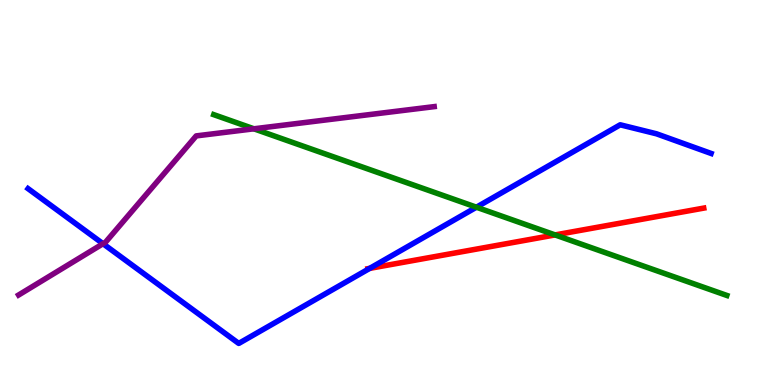[{'lines': ['blue', 'red'], 'intersections': [{'x': 4.77, 'y': 3.03}]}, {'lines': ['green', 'red'], 'intersections': [{'x': 7.16, 'y': 3.9}]}, {'lines': ['purple', 'red'], 'intersections': []}, {'lines': ['blue', 'green'], 'intersections': [{'x': 6.15, 'y': 4.62}]}, {'lines': ['blue', 'purple'], 'intersections': [{'x': 1.33, 'y': 3.67}]}, {'lines': ['green', 'purple'], 'intersections': [{'x': 3.28, 'y': 6.65}]}]